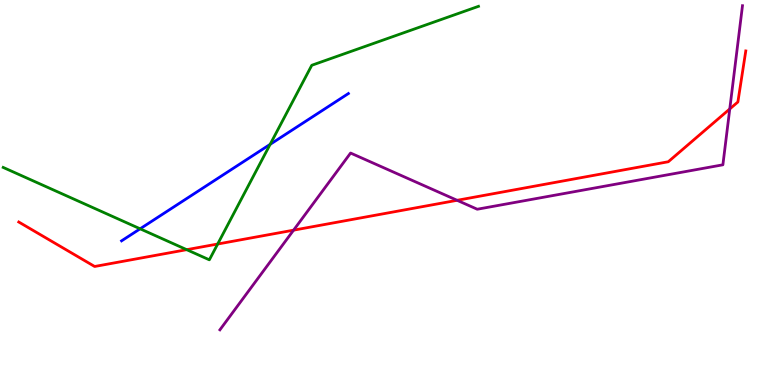[{'lines': ['blue', 'red'], 'intersections': []}, {'lines': ['green', 'red'], 'intersections': [{'x': 2.41, 'y': 3.51}, {'x': 2.81, 'y': 3.66}]}, {'lines': ['purple', 'red'], 'intersections': [{'x': 3.79, 'y': 4.02}, {'x': 5.9, 'y': 4.8}, {'x': 9.42, 'y': 7.17}]}, {'lines': ['blue', 'green'], 'intersections': [{'x': 1.81, 'y': 4.06}, {'x': 3.49, 'y': 6.25}]}, {'lines': ['blue', 'purple'], 'intersections': []}, {'lines': ['green', 'purple'], 'intersections': []}]